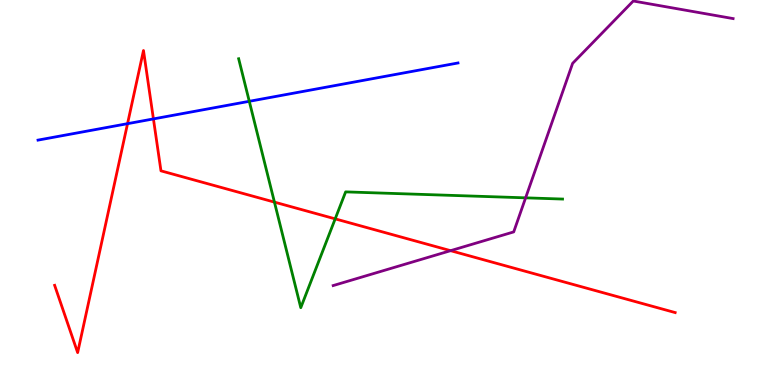[{'lines': ['blue', 'red'], 'intersections': [{'x': 1.65, 'y': 6.79}, {'x': 1.98, 'y': 6.91}]}, {'lines': ['green', 'red'], 'intersections': [{'x': 3.54, 'y': 4.75}, {'x': 4.32, 'y': 4.32}]}, {'lines': ['purple', 'red'], 'intersections': [{'x': 5.81, 'y': 3.49}]}, {'lines': ['blue', 'green'], 'intersections': [{'x': 3.22, 'y': 7.37}]}, {'lines': ['blue', 'purple'], 'intersections': []}, {'lines': ['green', 'purple'], 'intersections': [{'x': 6.78, 'y': 4.86}]}]